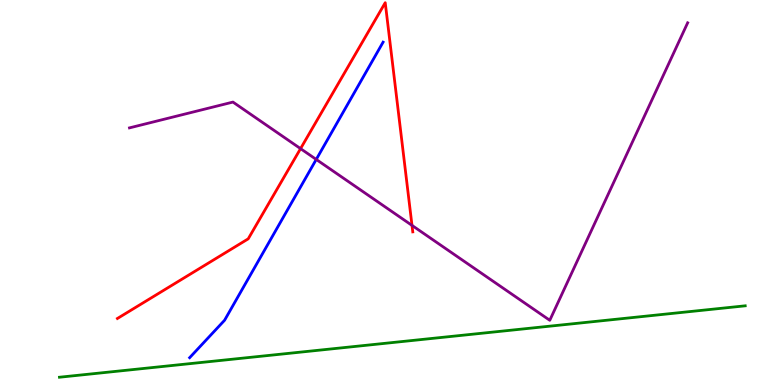[{'lines': ['blue', 'red'], 'intersections': []}, {'lines': ['green', 'red'], 'intersections': []}, {'lines': ['purple', 'red'], 'intersections': [{'x': 3.88, 'y': 6.14}, {'x': 5.32, 'y': 4.15}]}, {'lines': ['blue', 'green'], 'intersections': []}, {'lines': ['blue', 'purple'], 'intersections': [{'x': 4.08, 'y': 5.86}]}, {'lines': ['green', 'purple'], 'intersections': []}]